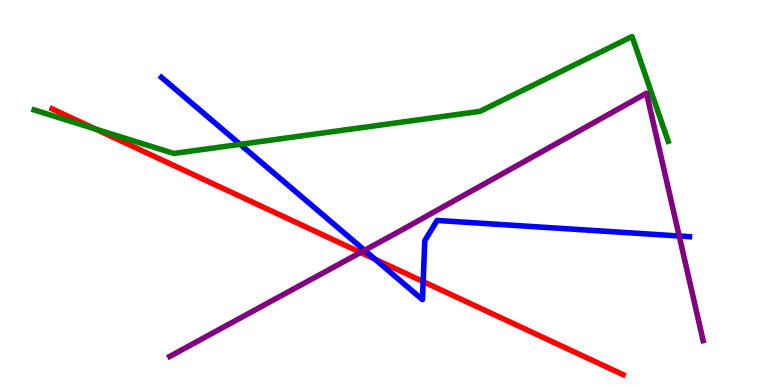[{'lines': ['blue', 'red'], 'intersections': [{'x': 4.84, 'y': 3.27}, {'x': 5.46, 'y': 2.69}]}, {'lines': ['green', 'red'], 'intersections': [{'x': 1.23, 'y': 6.65}]}, {'lines': ['purple', 'red'], 'intersections': [{'x': 4.65, 'y': 3.44}]}, {'lines': ['blue', 'green'], 'intersections': [{'x': 3.1, 'y': 6.25}]}, {'lines': ['blue', 'purple'], 'intersections': [{'x': 4.7, 'y': 3.5}, {'x': 8.76, 'y': 3.87}]}, {'lines': ['green', 'purple'], 'intersections': []}]